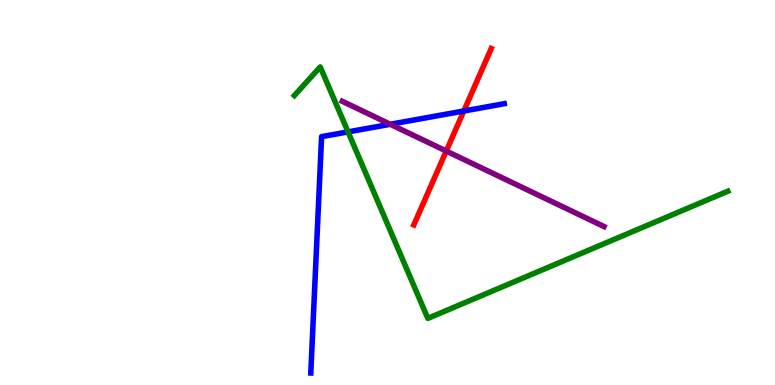[{'lines': ['blue', 'red'], 'intersections': [{'x': 5.98, 'y': 7.12}]}, {'lines': ['green', 'red'], 'intersections': []}, {'lines': ['purple', 'red'], 'intersections': [{'x': 5.76, 'y': 6.08}]}, {'lines': ['blue', 'green'], 'intersections': [{'x': 4.49, 'y': 6.57}]}, {'lines': ['blue', 'purple'], 'intersections': [{'x': 5.04, 'y': 6.77}]}, {'lines': ['green', 'purple'], 'intersections': []}]